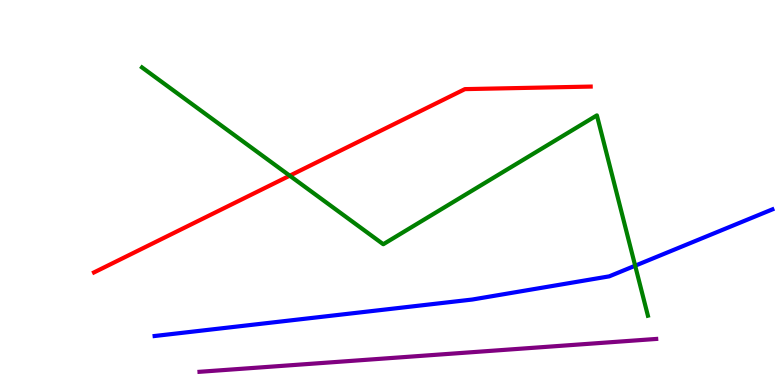[{'lines': ['blue', 'red'], 'intersections': []}, {'lines': ['green', 'red'], 'intersections': [{'x': 3.74, 'y': 5.44}]}, {'lines': ['purple', 'red'], 'intersections': []}, {'lines': ['blue', 'green'], 'intersections': [{'x': 8.2, 'y': 3.1}]}, {'lines': ['blue', 'purple'], 'intersections': []}, {'lines': ['green', 'purple'], 'intersections': []}]